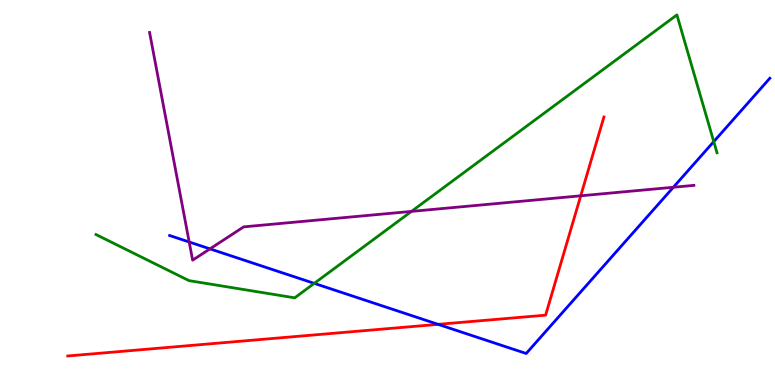[{'lines': ['blue', 'red'], 'intersections': [{'x': 5.65, 'y': 1.58}]}, {'lines': ['green', 'red'], 'intersections': []}, {'lines': ['purple', 'red'], 'intersections': [{'x': 7.49, 'y': 4.91}]}, {'lines': ['blue', 'green'], 'intersections': [{'x': 4.05, 'y': 2.64}, {'x': 9.21, 'y': 6.32}]}, {'lines': ['blue', 'purple'], 'intersections': [{'x': 2.44, 'y': 3.71}, {'x': 2.71, 'y': 3.54}, {'x': 8.69, 'y': 5.14}]}, {'lines': ['green', 'purple'], 'intersections': [{'x': 5.31, 'y': 4.51}]}]